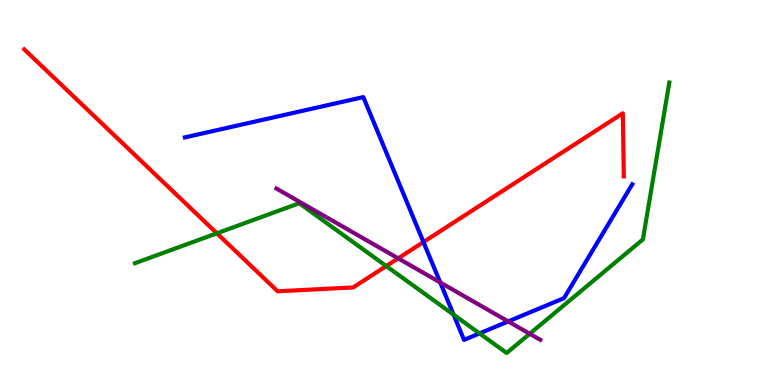[{'lines': ['blue', 'red'], 'intersections': [{'x': 5.46, 'y': 3.71}]}, {'lines': ['green', 'red'], 'intersections': [{'x': 2.8, 'y': 3.94}, {'x': 4.98, 'y': 3.09}]}, {'lines': ['purple', 'red'], 'intersections': [{'x': 5.14, 'y': 3.29}]}, {'lines': ['blue', 'green'], 'intersections': [{'x': 5.85, 'y': 1.83}, {'x': 6.19, 'y': 1.34}]}, {'lines': ['blue', 'purple'], 'intersections': [{'x': 5.68, 'y': 2.66}, {'x': 6.56, 'y': 1.65}]}, {'lines': ['green', 'purple'], 'intersections': [{'x': 6.84, 'y': 1.33}]}]